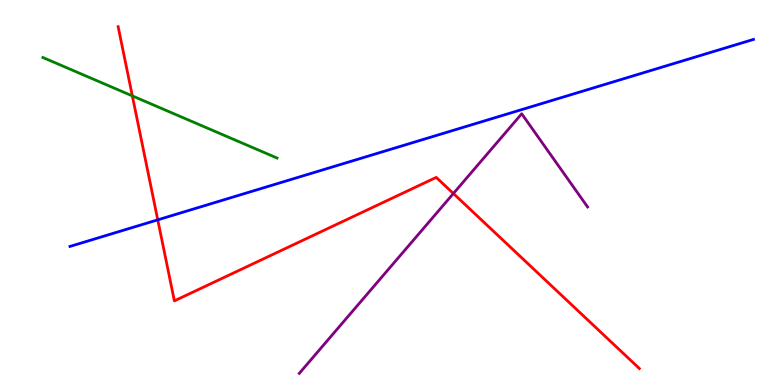[{'lines': ['blue', 'red'], 'intersections': [{'x': 2.04, 'y': 4.29}]}, {'lines': ['green', 'red'], 'intersections': [{'x': 1.71, 'y': 7.51}]}, {'lines': ['purple', 'red'], 'intersections': [{'x': 5.85, 'y': 4.97}]}, {'lines': ['blue', 'green'], 'intersections': []}, {'lines': ['blue', 'purple'], 'intersections': []}, {'lines': ['green', 'purple'], 'intersections': []}]